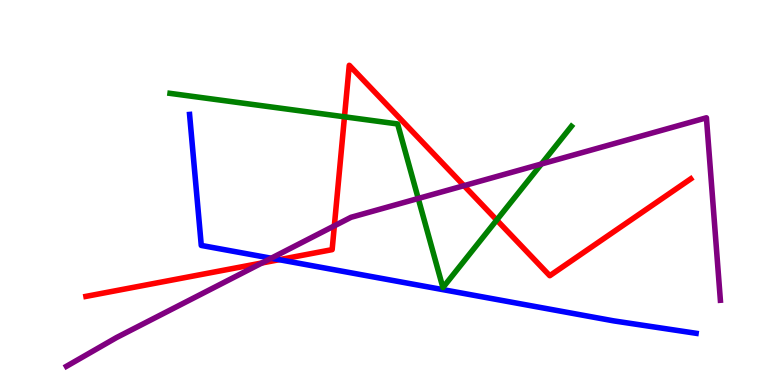[{'lines': ['blue', 'red'], 'intersections': [{'x': 3.6, 'y': 3.25}]}, {'lines': ['green', 'red'], 'intersections': [{'x': 4.44, 'y': 6.97}, {'x': 6.41, 'y': 4.28}]}, {'lines': ['purple', 'red'], 'intersections': [{'x': 3.38, 'y': 3.17}, {'x': 4.31, 'y': 4.13}, {'x': 5.99, 'y': 5.18}]}, {'lines': ['blue', 'green'], 'intersections': []}, {'lines': ['blue', 'purple'], 'intersections': [{'x': 3.5, 'y': 3.29}]}, {'lines': ['green', 'purple'], 'intersections': [{'x': 5.4, 'y': 4.84}, {'x': 6.99, 'y': 5.74}]}]